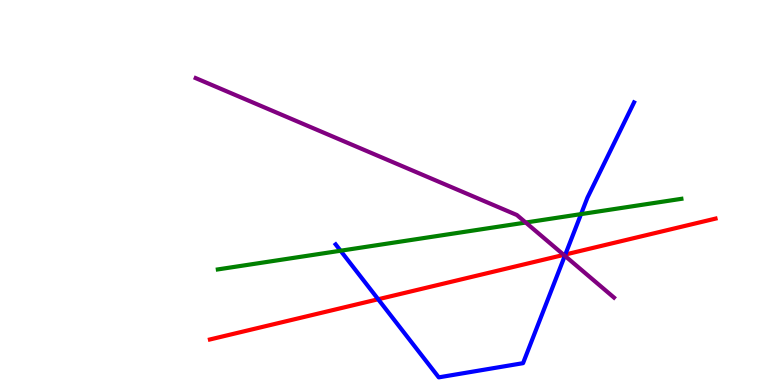[{'lines': ['blue', 'red'], 'intersections': [{'x': 4.88, 'y': 2.23}, {'x': 7.29, 'y': 3.39}]}, {'lines': ['green', 'red'], 'intersections': []}, {'lines': ['purple', 'red'], 'intersections': [{'x': 7.27, 'y': 3.38}]}, {'lines': ['blue', 'green'], 'intersections': [{'x': 4.39, 'y': 3.49}, {'x': 7.5, 'y': 4.44}]}, {'lines': ['blue', 'purple'], 'intersections': [{'x': 7.29, 'y': 3.36}]}, {'lines': ['green', 'purple'], 'intersections': [{'x': 6.78, 'y': 4.22}]}]